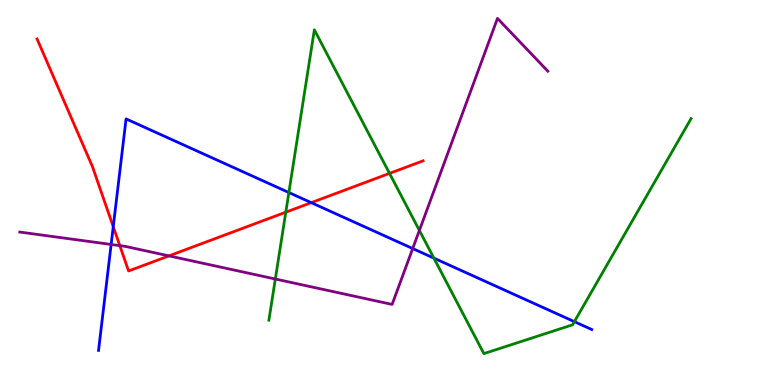[{'lines': ['blue', 'red'], 'intersections': [{'x': 1.46, 'y': 4.11}, {'x': 4.02, 'y': 4.74}]}, {'lines': ['green', 'red'], 'intersections': [{'x': 3.69, 'y': 4.49}, {'x': 5.03, 'y': 5.5}]}, {'lines': ['purple', 'red'], 'intersections': [{'x': 1.55, 'y': 3.62}, {'x': 2.18, 'y': 3.35}]}, {'lines': ['blue', 'green'], 'intersections': [{'x': 3.73, 'y': 5.0}, {'x': 5.6, 'y': 3.3}, {'x': 7.41, 'y': 1.64}]}, {'lines': ['blue', 'purple'], 'intersections': [{'x': 1.43, 'y': 3.65}, {'x': 5.33, 'y': 3.54}]}, {'lines': ['green', 'purple'], 'intersections': [{'x': 3.55, 'y': 2.75}, {'x': 5.41, 'y': 4.02}]}]